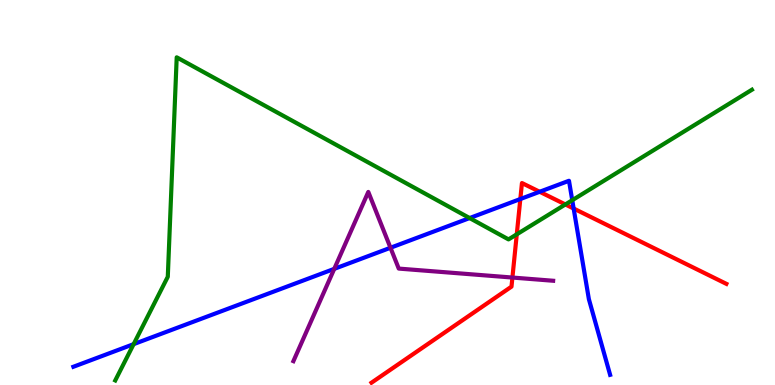[{'lines': ['blue', 'red'], 'intersections': [{'x': 6.71, 'y': 4.83}, {'x': 6.96, 'y': 5.02}, {'x': 7.4, 'y': 4.58}]}, {'lines': ['green', 'red'], 'intersections': [{'x': 6.67, 'y': 3.91}, {'x': 7.29, 'y': 4.69}]}, {'lines': ['purple', 'red'], 'intersections': [{'x': 6.61, 'y': 2.79}]}, {'lines': ['blue', 'green'], 'intersections': [{'x': 1.72, 'y': 1.06}, {'x': 6.06, 'y': 4.34}, {'x': 7.38, 'y': 4.8}]}, {'lines': ['blue', 'purple'], 'intersections': [{'x': 4.31, 'y': 3.02}, {'x': 5.04, 'y': 3.56}]}, {'lines': ['green', 'purple'], 'intersections': []}]